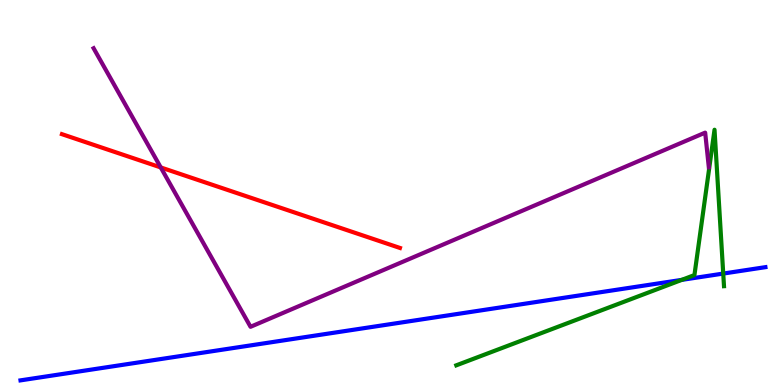[{'lines': ['blue', 'red'], 'intersections': []}, {'lines': ['green', 'red'], 'intersections': []}, {'lines': ['purple', 'red'], 'intersections': [{'x': 2.07, 'y': 5.65}]}, {'lines': ['blue', 'green'], 'intersections': [{'x': 8.8, 'y': 2.73}, {'x': 9.33, 'y': 2.89}]}, {'lines': ['blue', 'purple'], 'intersections': []}, {'lines': ['green', 'purple'], 'intersections': []}]